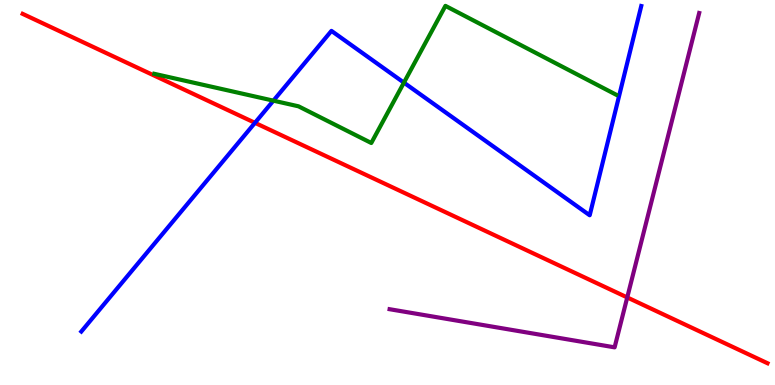[{'lines': ['blue', 'red'], 'intersections': [{'x': 3.29, 'y': 6.81}]}, {'lines': ['green', 'red'], 'intersections': []}, {'lines': ['purple', 'red'], 'intersections': [{'x': 8.09, 'y': 2.27}]}, {'lines': ['blue', 'green'], 'intersections': [{'x': 3.53, 'y': 7.39}, {'x': 5.21, 'y': 7.85}]}, {'lines': ['blue', 'purple'], 'intersections': []}, {'lines': ['green', 'purple'], 'intersections': []}]